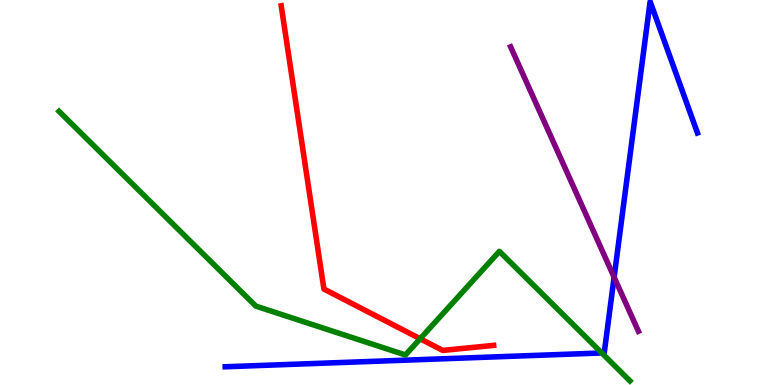[{'lines': ['blue', 'red'], 'intersections': []}, {'lines': ['green', 'red'], 'intersections': [{'x': 5.42, 'y': 1.2}]}, {'lines': ['purple', 'red'], 'intersections': []}, {'lines': ['blue', 'green'], 'intersections': [{'x': 7.76, 'y': 0.832}]}, {'lines': ['blue', 'purple'], 'intersections': [{'x': 7.92, 'y': 2.8}]}, {'lines': ['green', 'purple'], 'intersections': []}]